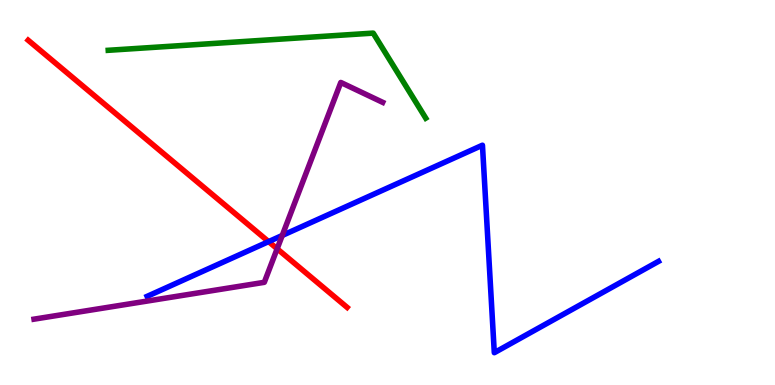[{'lines': ['blue', 'red'], 'intersections': [{'x': 3.47, 'y': 3.72}]}, {'lines': ['green', 'red'], 'intersections': []}, {'lines': ['purple', 'red'], 'intersections': [{'x': 3.58, 'y': 3.54}]}, {'lines': ['blue', 'green'], 'intersections': []}, {'lines': ['blue', 'purple'], 'intersections': [{'x': 3.64, 'y': 3.88}]}, {'lines': ['green', 'purple'], 'intersections': []}]